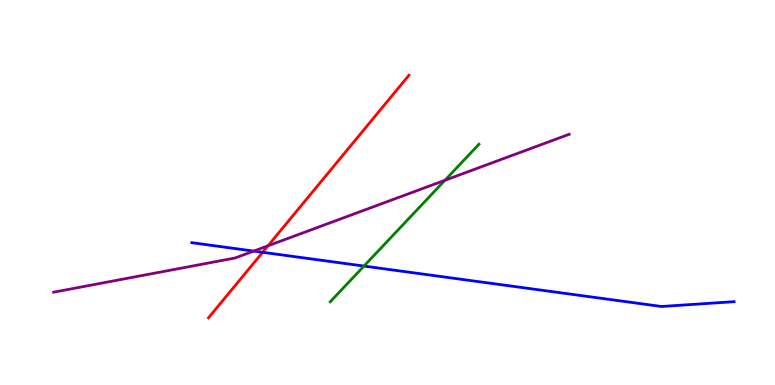[{'lines': ['blue', 'red'], 'intersections': [{'x': 3.39, 'y': 3.45}]}, {'lines': ['green', 'red'], 'intersections': []}, {'lines': ['purple', 'red'], 'intersections': [{'x': 3.46, 'y': 3.62}]}, {'lines': ['blue', 'green'], 'intersections': [{'x': 4.7, 'y': 3.09}]}, {'lines': ['blue', 'purple'], 'intersections': [{'x': 3.27, 'y': 3.48}]}, {'lines': ['green', 'purple'], 'intersections': [{'x': 5.74, 'y': 5.32}]}]